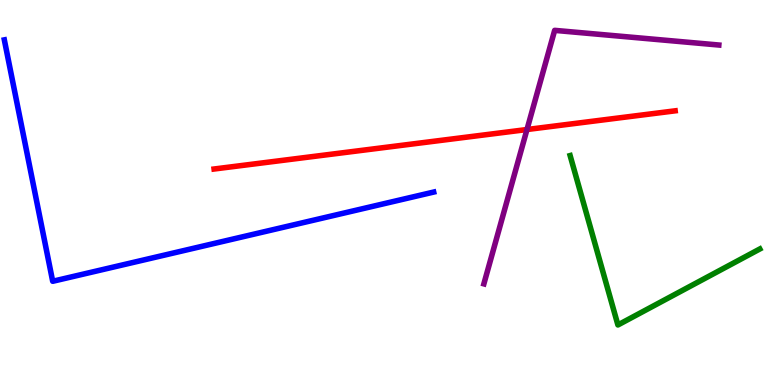[{'lines': ['blue', 'red'], 'intersections': []}, {'lines': ['green', 'red'], 'intersections': []}, {'lines': ['purple', 'red'], 'intersections': [{'x': 6.8, 'y': 6.64}]}, {'lines': ['blue', 'green'], 'intersections': []}, {'lines': ['blue', 'purple'], 'intersections': []}, {'lines': ['green', 'purple'], 'intersections': []}]